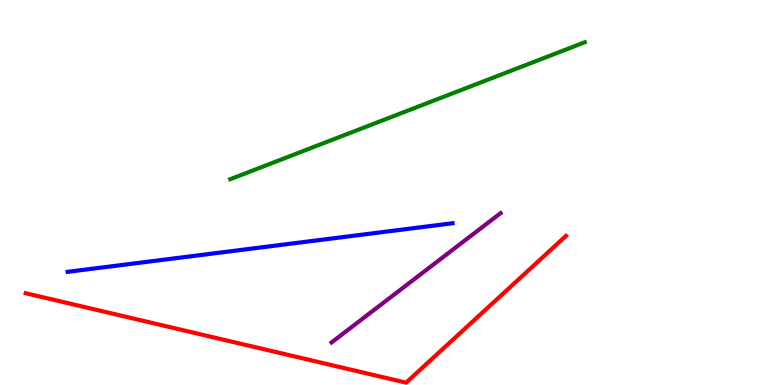[{'lines': ['blue', 'red'], 'intersections': []}, {'lines': ['green', 'red'], 'intersections': []}, {'lines': ['purple', 'red'], 'intersections': []}, {'lines': ['blue', 'green'], 'intersections': []}, {'lines': ['blue', 'purple'], 'intersections': []}, {'lines': ['green', 'purple'], 'intersections': []}]